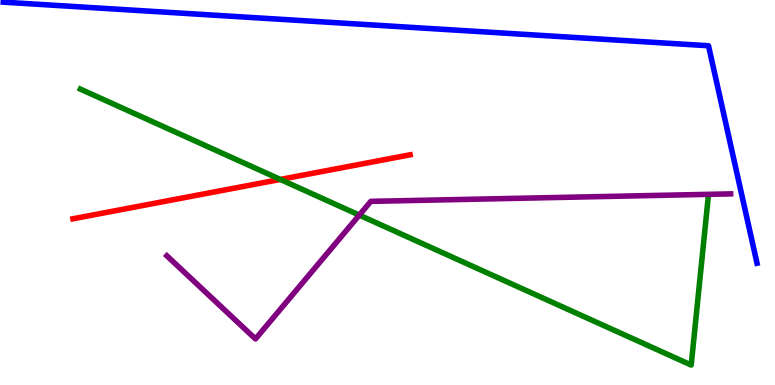[{'lines': ['blue', 'red'], 'intersections': []}, {'lines': ['green', 'red'], 'intersections': [{'x': 3.62, 'y': 5.34}]}, {'lines': ['purple', 'red'], 'intersections': []}, {'lines': ['blue', 'green'], 'intersections': []}, {'lines': ['blue', 'purple'], 'intersections': []}, {'lines': ['green', 'purple'], 'intersections': [{'x': 4.64, 'y': 4.41}]}]